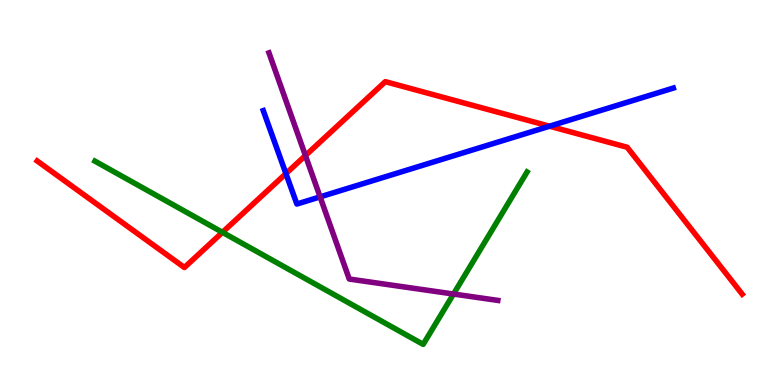[{'lines': ['blue', 'red'], 'intersections': [{'x': 3.69, 'y': 5.49}, {'x': 7.09, 'y': 6.72}]}, {'lines': ['green', 'red'], 'intersections': [{'x': 2.87, 'y': 3.97}]}, {'lines': ['purple', 'red'], 'intersections': [{'x': 3.94, 'y': 5.96}]}, {'lines': ['blue', 'green'], 'intersections': []}, {'lines': ['blue', 'purple'], 'intersections': [{'x': 4.13, 'y': 4.89}]}, {'lines': ['green', 'purple'], 'intersections': [{'x': 5.85, 'y': 2.36}]}]